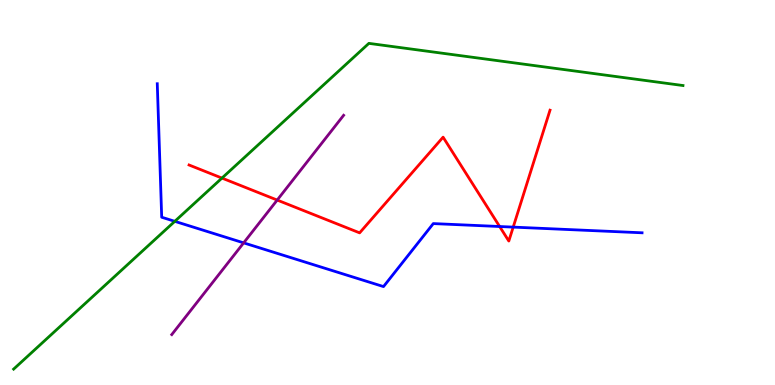[{'lines': ['blue', 'red'], 'intersections': [{'x': 6.45, 'y': 4.12}, {'x': 6.62, 'y': 4.1}]}, {'lines': ['green', 'red'], 'intersections': [{'x': 2.86, 'y': 5.37}]}, {'lines': ['purple', 'red'], 'intersections': [{'x': 3.58, 'y': 4.8}]}, {'lines': ['blue', 'green'], 'intersections': [{'x': 2.26, 'y': 4.25}]}, {'lines': ['blue', 'purple'], 'intersections': [{'x': 3.14, 'y': 3.69}]}, {'lines': ['green', 'purple'], 'intersections': []}]